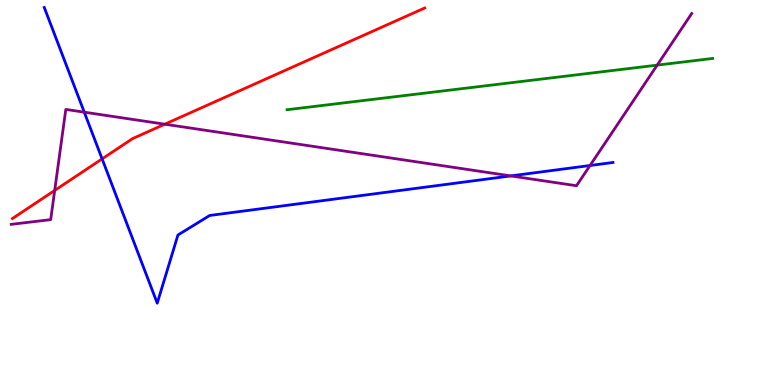[{'lines': ['blue', 'red'], 'intersections': [{'x': 1.32, 'y': 5.87}]}, {'lines': ['green', 'red'], 'intersections': []}, {'lines': ['purple', 'red'], 'intersections': [{'x': 0.706, 'y': 5.05}, {'x': 2.13, 'y': 6.77}]}, {'lines': ['blue', 'green'], 'intersections': []}, {'lines': ['blue', 'purple'], 'intersections': [{'x': 1.09, 'y': 7.09}, {'x': 6.59, 'y': 5.43}, {'x': 7.61, 'y': 5.7}]}, {'lines': ['green', 'purple'], 'intersections': [{'x': 8.48, 'y': 8.31}]}]